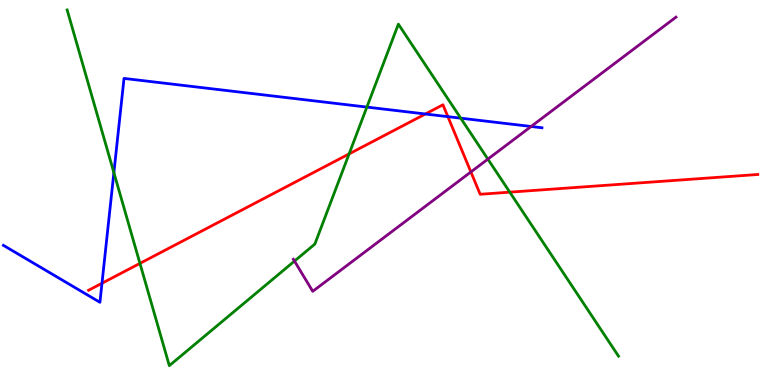[{'lines': ['blue', 'red'], 'intersections': [{'x': 1.32, 'y': 2.64}, {'x': 5.49, 'y': 7.04}, {'x': 5.78, 'y': 6.97}]}, {'lines': ['green', 'red'], 'intersections': [{'x': 1.81, 'y': 3.16}, {'x': 4.5, 'y': 6.0}, {'x': 6.58, 'y': 5.01}]}, {'lines': ['purple', 'red'], 'intersections': [{'x': 6.08, 'y': 5.53}]}, {'lines': ['blue', 'green'], 'intersections': [{'x': 1.47, 'y': 5.52}, {'x': 4.73, 'y': 7.22}, {'x': 5.94, 'y': 6.93}]}, {'lines': ['blue', 'purple'], 'intersections': [{'x': 6.85, 'y': 6.71}]}, {'lines': ['green', 'purple'], 'intersections': [{'x': 3.8, 'y': 3.22}, {'x': 6.3, 'y': 5.87}]}]